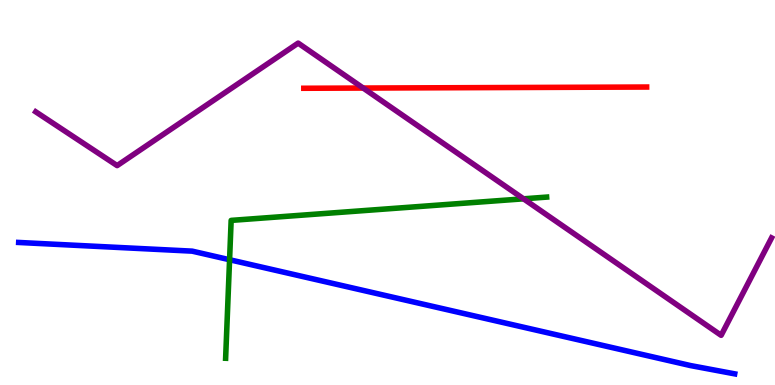[{'lines': ['blue', 'red'], 'intersections': []}, {'lines': ['green', 'red'], 'intersections': []}, {'lines': ['purple', 'red'], 'intersections': [{'x': 4.69, 'y': 7.71}]}, {'lines': ['blue', 'green'], 'intersections': [{'x': 2.96, 'y': 3.25}]}, {'lines': ['blue', 'purple'], 'intersections': []}, {'lines': ['green', 'purple'], 'intersections': [{'x': 6.76, 'y': 4.84}]}]